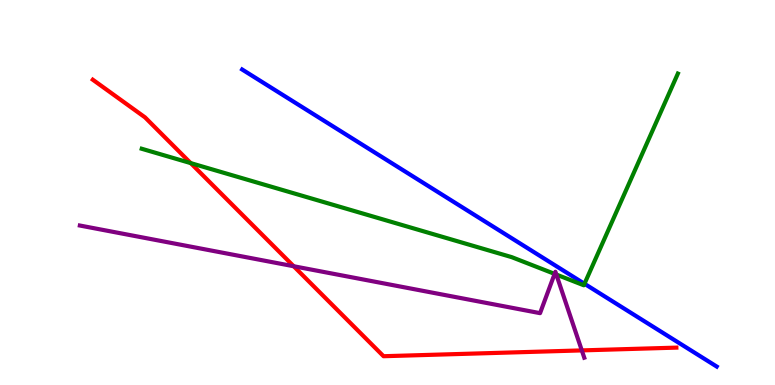[{'lines': ['blue', 'red'], 'intersections': []}, {'lines': ['green', 'red'], 'intersections': [{'x': 2.46, 'y': 5.76}]}, {'lines': ['purple', 'red'], 'intersections': [{'x': 3.79, 'y': 3.08}, {'x': 7.51, 'y': 0.899}]}, {'lines': ['blue', 'green'], 'intersections': [{'x': 7.54, 'y': 2.63}]}, {'lines': ['blue', 'purple'], 'intersections': []}, {'lines': ['green', 'purple'], 'intersections': [{'x': 7.16, 'y': 2.89}, {'x': 7.18, 'y': 2.87}]}]